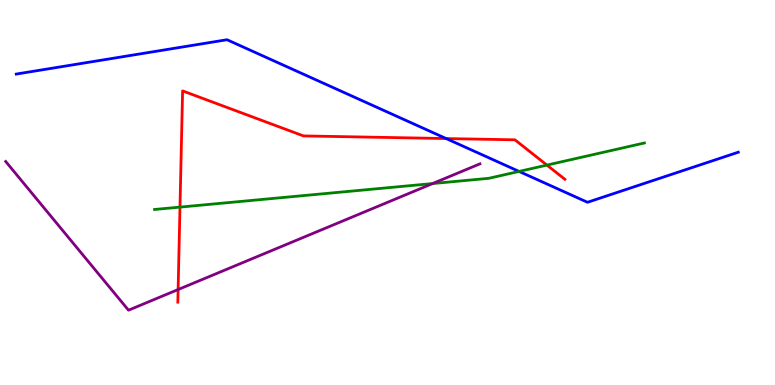[{'lines': ['blue', 'red'], 'intersections': [{'x': 5.76, 'y': 6.4}]}, {'lines': ['green', 'red'], 'intersections': [{'x': 2.32, 'y': 4.62}, {'x': 7.06, 'y': 5.71}]}, {'lines': ['purple', 'red'], 'intersections': [{'x': 2.3, 'y': 2.48}]}, {'lines': ['blue', 'green'], 'intersections': [{'x': 6.7, 'y': 5.55}]}, {'lines': ['blue', 'purple'], 'intersections': []}, {'lines': ['green', 'purple'], 'intersections': [{'x': 5.58, 'y': 5.23}]}]